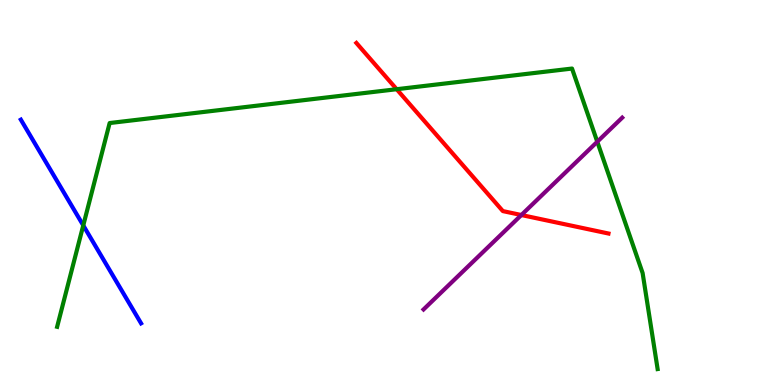[{'lines': ['blue', 'red'], 'intersections': []}, {'lines': ['green', 'red'], 'intersections': [{'x': 5.12, 'y': 7.68}]}, {'lines': ['purple', 'red'], 'intersections': [{'x': 6.73, 'y': 4.41}]}, {'lines': ['blue', 'green'], 'intersections': [{'x': 1.07, 'y': 4.15}]}, {'lines': ['blue', 'purple'], 'intersections': []}, {'lines': ['green', 'purple'], 'intersections': [{'x': 7.71, 'y': 6.32}]}]